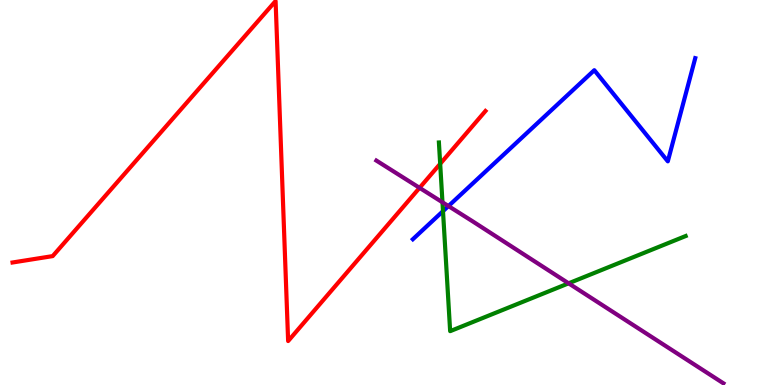[{'lines': ['blue', 'red'], 'intersections': []}, {'lines': ['green', 'red'], 'intersections': [{'x': 5.68, 'y': 5.75}]}, {'lines': ['purple', 'red'], 'intersections': [{'x': 5.41, 'y': 5.12}]}, {'lines': ['blue', 'green'], 'intersections': [{'x': 5.72, 'y': 4.52}]}, {'lines': ['blue', 'purple'], 'intersections': [{'x': 5.79, 'y': 4.65}]}, {'lines': ['green', 'purple'], 'intersections': [{'x': 5.71, 'y': 4.75}, {'x': 7.34, 'y': 2.64}]}]